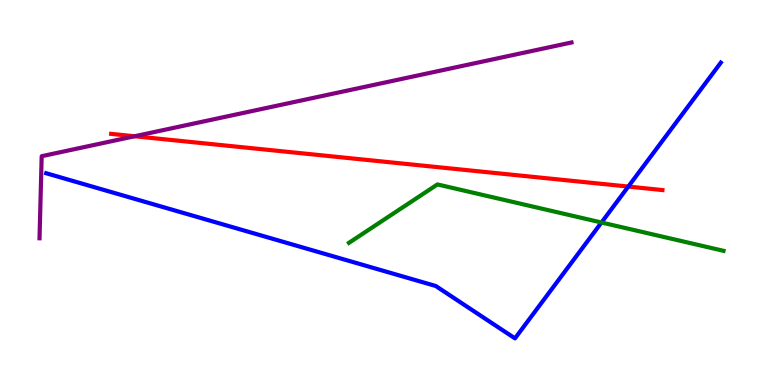[{'lines': ['blue', 'red'], 'intersections': [{'x': 8.11, 'y': 5.15}]}, {'lines': ['green', 'red'], 'intersections': []}, {'lines': ['purple', 'red'], 'intersections': [{'x': 1.74, 'y': 6.46}]}, {'lines': ['blue', 'green'], 'intersections': [{'x': 7.76, 'y': 4.22}]}, {'lines': ['blue', 'purple'], 'intersections': []}, {'lines': ['green', 'purple'], 'intersections': []}]